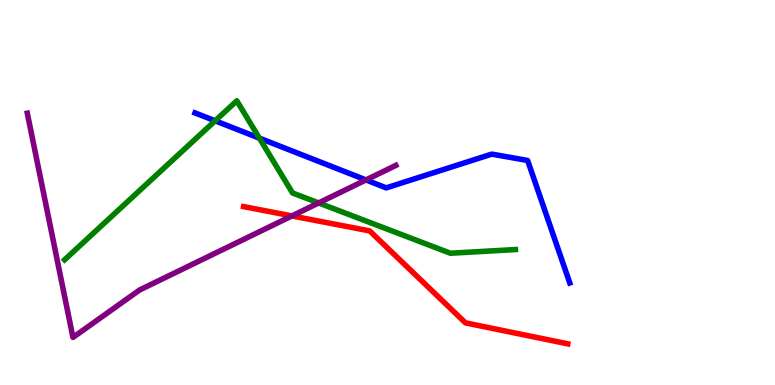[{'lines': ['blue', 'red'], 'intersections': []}, {'lines': ['green', 'red'], 'intersections': []}, {'lines': ['purple', 'red'], 'intersections': [{'x': 3.77, 'y': 4.39}]}, {'lines': ['blue', 'green'], 'intersections': [{'x': 2.78, 'y': 6.86}, {'x': 3.35, 'y': 6.41}]}, {'lines': ['blue', 'purple'], 'intersections': [{'x': 4.72, 'y': 5.33}]}, {'lines': ['green', 'purple'], 'intersections': [{'x': 4.11, 'y': 4.73}]}]